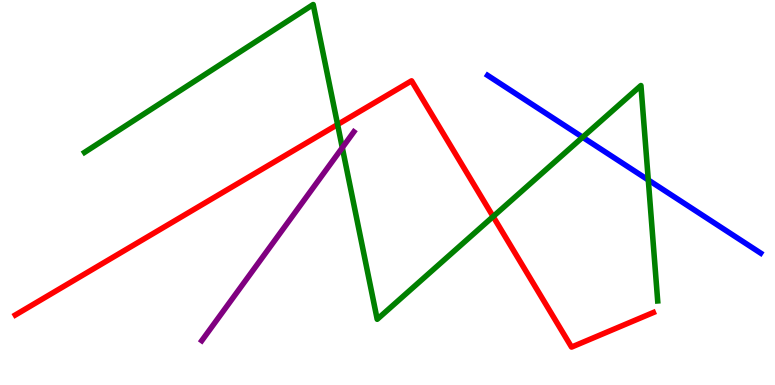[{'lines': ['blue', 'red'], 'intersections': []}, {'lines': ['green', 'red'], 'intersections': [{'x': 4.36, 'y': 6.77}, {'x': 6.36, 'y': 4.38}]}, {'lines': ['purple', 'red'], 'intersections': []}, {'lines': ['blue', 'green'], 'intersections': [{'x': 7.52, 'y': 6.44}, {'x': 8.37, 'y': 5.33}]}, {'lines': ['blue', 'purple'], 'intersections': []}, {'lines': ['green', 'purple'], 'intersections': [{'x': 4.42, 'y': 6.16}]}]